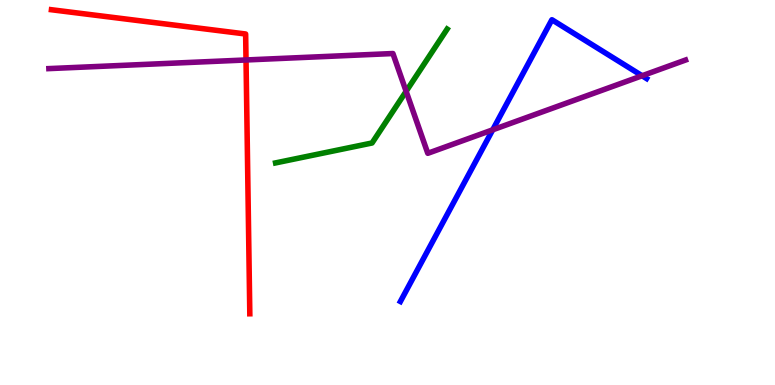[{'lines': ['blue', 'red'], 'intersections': []}, {'lines': ['green', 'red'], 'intersections': []}, {'lines': ['purple', 'red'], 'intersections': [{'x': 3.17, 'y': 8.44}]}, {'lines': ['blue', 'green'], 'intersections': []}, {'lines': ['blue', 'purple'], 'intersections': [{'x': 6.36, 'y': 6.63}, {'x': 8.29, 'y': 8.03}]}, {'lines': ['green', 'purple'], 'intersections': [{'x': 5.24, 'y': 7.63}]}]